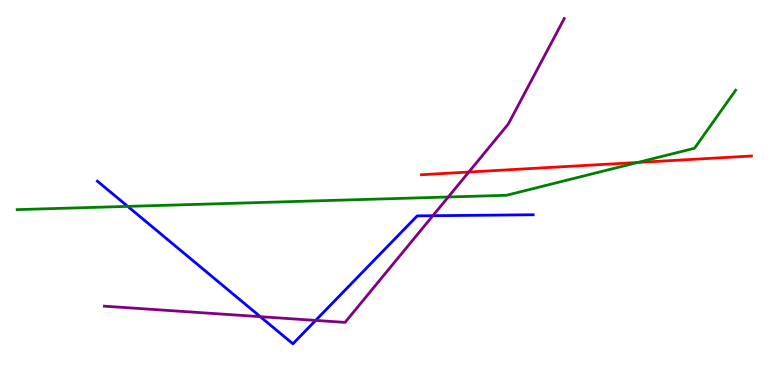[{'lines': ['blue', 'red'], 'intersections': []}, {'lines': ['green', 'red'], 'intersections': [{'x': 8.23, 'y': 5.78}]}, {'lines': ['purple', 'red'], 'intersections': [{'x': 6.05, 'y': 5.53}]}, {'lines': ['blue', 'green'], 'intersections': [{'x': 1.65, 'y': 4.64}]}, {'lines': ['blue', 'purple'], 'intersections': [{'x': 3.36, 'y': 1.77}, {'x': 4.07, 'y': 1.68}, {'x': 5.59, 'y': 4.4}]}, {'lines': ['green', 'purple'], 'intersections': [{'x': 5.78, 'y': 4.88}]}]